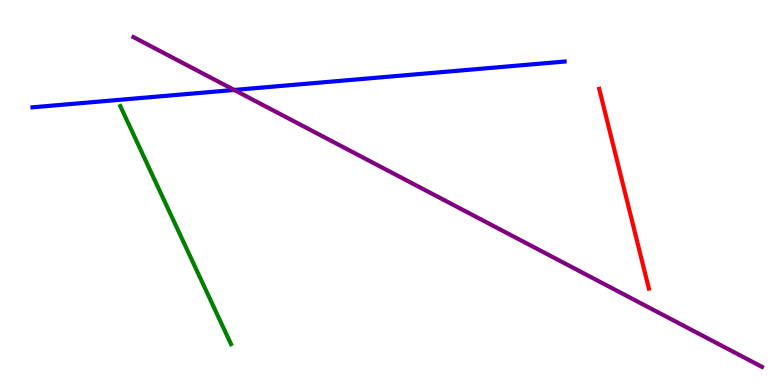[{'lines': ['blue', 'red'], 'intersections': []}, {'lines': ['green', 'red'], 'intersections': []}, {'lines': ['purple', 'red'], 'intersections': []}, {'lines': ['blue', 'green'], 'intersections': []}, {'lines': ['blue', 'purple'], 'intersections': [{'x': 3.02, 'y': 7.66}]}, {'lines': ['green', 'purple'], 'intersections': []}]